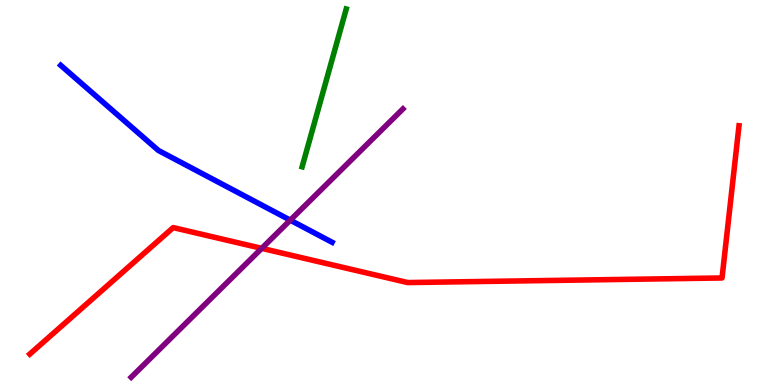[{'lines': ['blue', 'red'], 'intersections': []}, {'lines': ['green', 'red'], 'intersections': []}, {'lines': ['purple', 'red'], 'intersections': [{'x': 3.38, 'y': 3.55}]}, {'lines': ['blue', 'green'], 'intersections': []}, {'lines': ['blue', 'purple'], 'intersections': [{'x': 3.75, 'y': 4.28}]}, {'lines': ['green', 'purple'], 'intersections': []}]